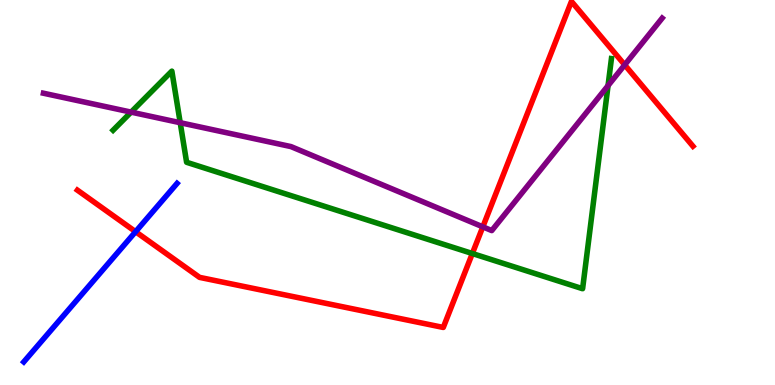[{'lines': ['blue', 'red'], 'intersections': [{'x': 1.75, 'y': 3.98}]}, {'lines': ['green', 'red'], 'intersections': [{'x': 6.09, 'y': 3.42}]}, {'lines': ['purple', 'red'], 'intersections': [{'x': 6.23, 'y': 4.11}, {'x': 8.06, 'y': 8.31}]}, {'lines': ['blue', 'green'], 'intersections': []}, {'lines': ['blue', 'purple'], 'intersections': []}, {'lines': ['green', 'purple'], 'intersections': [{'x': 1.69, 'y': 7.09}, {'x': 2.33, 'y': 6.81}, {'x': 7.85, 'y': 7.78}]}]